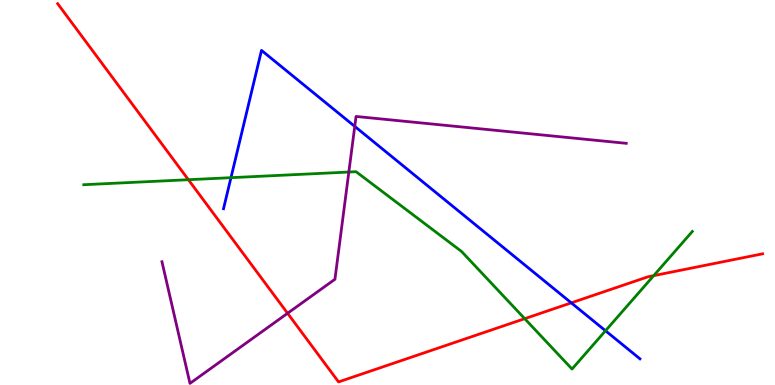[{'lines': ['blue', 'red'], 'intersections': [{'x': 7.37, 'y': 2.13}]}, {'lines': ['green', 'red'], 'intersections': [{'x': 2.43, 'y': 5.33}, {'x': 6.77, 'y': 1.72}, {'x': 8.43, 'y': 2.84}]}, {'lines': ['purple', 'red'], 'intersections': [{'x': 3.71, 'y': 1.86}]}, {'lines': ['blue', 'green'], 'intersections': [{'x': 2.98, 'y': 5.39}, {'x': 7.81, 'y': 1.41}]}, {'lines': ['blue', 'purple'], 'intersections': [{'x': 4.58, 'y': 6.72}]}, {'lines': ['green', 'purple'], 'intersections': [{'x': 4.5, 'y': 5.53}]}]